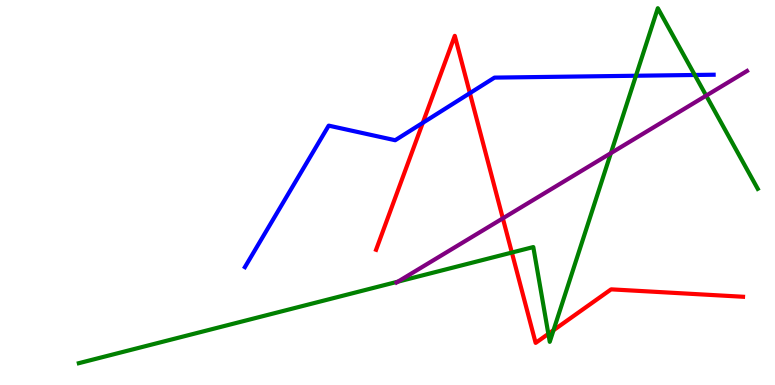[{'lines': ['blue', 'red'], 'intersections': [{'x': 5.46, 'y': 6.81}, {'x': 6.06, 'y': 7.58}]}, {'lines': ['green', 'red'], 'intersections': [{'x': 6.6, 'y': 3.44}, {'x': 7.08, 'y': 1.33}, {'x': 7.14, 'y': 1.42}]}, {'lines': ['purple', 'red'], 'intersections': [{'x': 6.49, 'y': 4.33}]}, {'lines': ['blue', 'green'], 'intersections': [{'x': 8.21, 'y': 8.03}, {'x': 8.96, 'y': 8.05}]}, {'lines': ['blue', 'purple'], 'intersections': []}, {'lines': ['green', 'purple'], 'intersections': [{'x': 5.13, 'y': 2.68}, {'x': 7.88, 'y': 6.02}, {'x': 9.11, 'y': 7.52}]}]